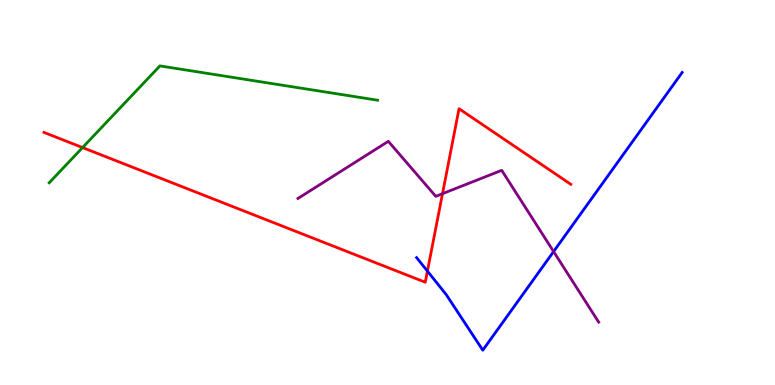[{'lines': ['blue', 'red'], 'intersections': [{'x': 5.52, 'y': 2.96}]}, {'lines': ['green', 'red'], 'intersections': [{'x': 1.07, 'y': 6.17}]}, {'lines': ['purple', 'red'], 'intersections': [{'x': 5.71, 'y': 4.97}]}, {'lines': ['blue', 'green'], 'intersections': []}, {'lines': ['blue', 'purple'], 'intersections': [{'x': 7.14, 'y': 3.47}]}, {'lines': ['green', 'purple'], 'intersections': []}]